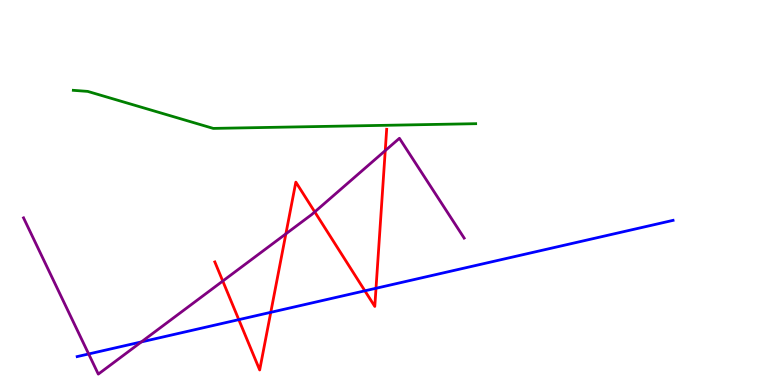[{'lines': ['blue', 'red'], 'intersections': [{'x': 3.08, 'y': 1.7}, {'x': 3.49, 'y': 1.89}, {'x': 4.71, 'y': 2.45}, {'x': 4.85, 'y': 2.51}]}, {'lines': ['green', 'red'], 'intersections': []}, {'lines': ['purple', 'red'], 'intersections': [{'x': 2.87, 'y': 2.7}, {'x': 3.69, 'y': 3.93}, {'x': 4.06, 'y': 4.5}, {'x': 4.97, 'y': 6.09}]}, {'lines': ['blue', 'green'], 'intersections': []}, {'lines': ['blue', 'purple'], 'intersections': [{'x': 1.14, 'y': 0.806}, {'x': 1.82, 'y': 1.12}]}, {'lines': ['green', 'purple'], 'intersections': []}]